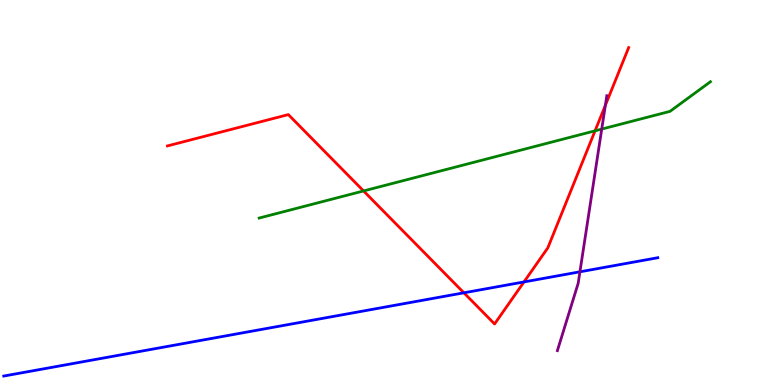[{'lines': ['blue', 'red'], 'intersections': [{'x': 5.99, 'y': 2.39}, {'x': 6.76, 'y': 2.68}]}, {'lines': ['green', 'red'], 'intersections': [{'x': 4.69, 'y': 5.04}, {'x': 7.68, 'y': 6.6}]}, {'lines': ['purple', 'red'], 'intersections': [{'x': 7.81, 'y': 7.26}]}, {'lines': ['blue', 'green'], 'intersections': []}, {'lines': ['blue', 'purple'], 'intersections': [{'x': 7.48, 'y': 2.94}]}, {'lines': ['green', 'purple'], 'intersections': [{'x': 7.76, 'y': 6.65}]}]